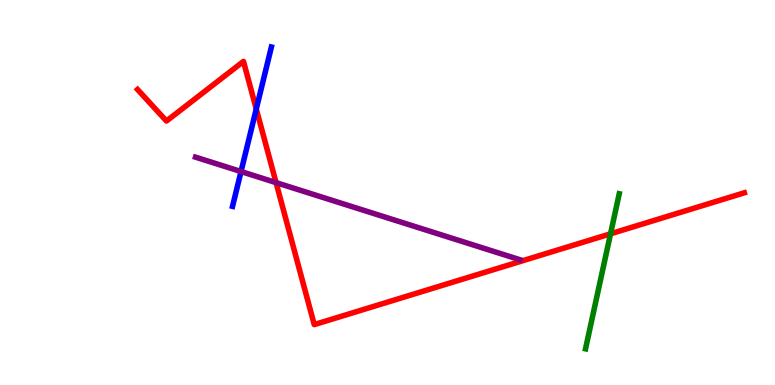[{'lines': ['blue', 'red'], 'intersections': [{'x': 3.31, 'y': 7.17}]}, {'lines': ['green', 'red'], 'intersections': [{'x': 7.88, 'y': 3.93}]}, {'lines': ['purple', 'red'], 'intersections': [{'x': 3.56, 'y': 5.26}]}, {'lines': ['blue', 'green'], 'intersections': []}, {'lines': ['blue', 'purple'], 'intersections': [{'x': 3.11, 'y': 5.54}]}, {'lines': ['green', 'purple'], 'intersections': []}]